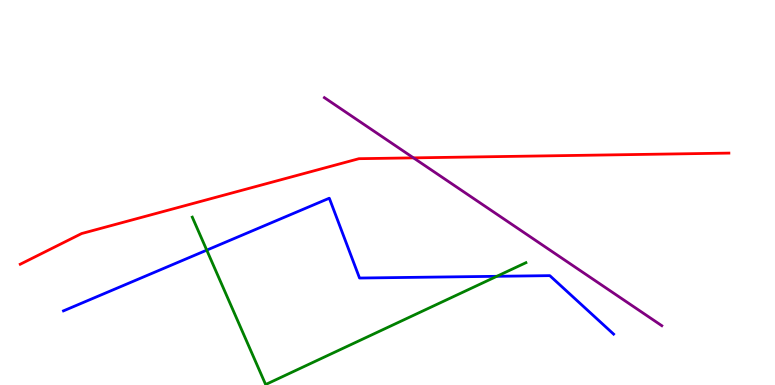[{'lines': ['blue', 'red'], 'intersections': []}, {'lines': ['green', 'red'], 'intersections': []}, {'lines': ['purple', 'red'], 'intersections': [{'x': 5.34, 'y': 5.9}]}, {'lines': ['blue', 'green'], 'intersections': [{'x': 2.67, 'y': 3.5}, {'x': 6.41, 'y': 2.82}]}, {'lines': ['blue', 'purple'], 'intersections': []}, {'lines': ['green', 'purple'], 'intersections': []}]